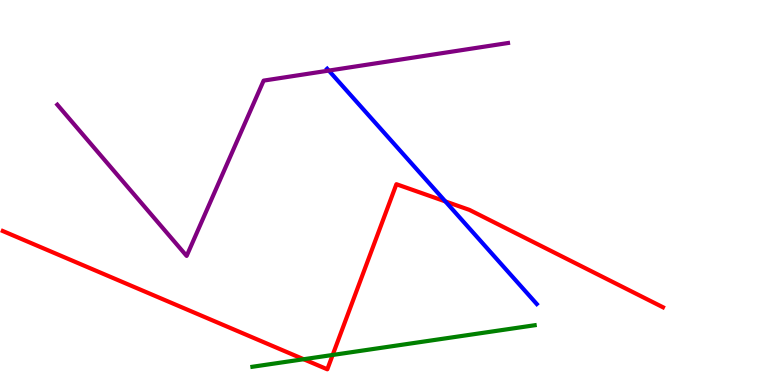[{'lines': ['blue', 'red'], 'intersections': [{'x': 5.75, 'y': 4.77}]}, {'lines': ['green', 'red'], 'intersections': [{'x': 3.92, 'y': 0.669}, {'x': 4.29, 'y': 0.78}]}, {'lines': ['purple', 'red'], 'intersections': []}, {'lines': ['blue', 'green'], 'intersections': []}, {'lines': ['blue', 'purple'], 'intersections': [{'x': 4.24, 'y': 8.17}]}, {'lines': ['green', 'purple'], 'intersections': []}]